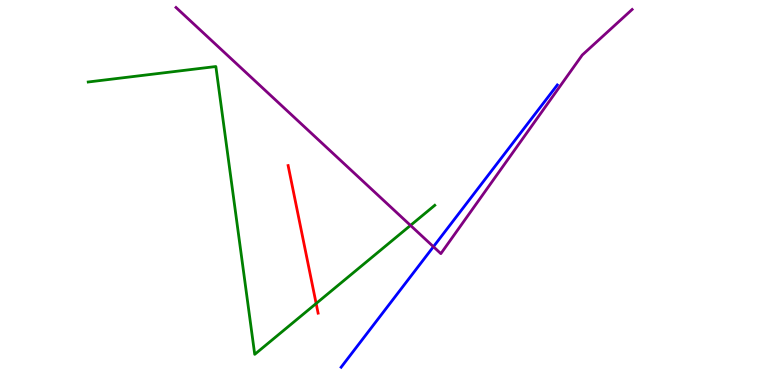[{'lines': ['blue', 'red'], 'intersections': []}, {'lines': ['green', 'red'], 'intersections': [{'x': 4.08, 'y': 2.12}]}, {'lines': ['purple', 'red'], 'intersections': []}, {'lines': ['blue', 'green'], 'intersections': []}, {'lines': ['blue', 'purple'], 'intersections': [{'x': 5.59, 'y': 3.59}]}, {'lines': ['green', 'purple'], 'intersections': [{'x': 5.3, 'y': 4.15}]}]